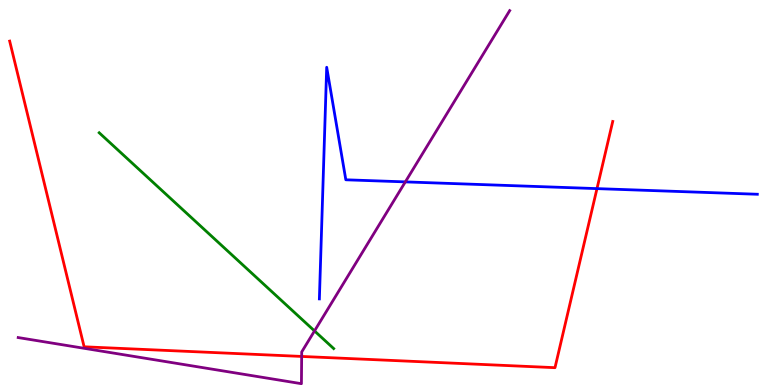[{'lines': ['blue', 'red'], 'intersections': [{'x': 7.7, 'y': 5.1}]}, {'lines': ['green', 'red'], 'intersections': []}, {'lines': ['purple', 'red'], 'intersections': [{'x': 3.89, 'y': 0.742}]}, {'lines': ['blue', 'green'], 'intersections': []}, {'lines': ['blue', 'purple'], 'intersections': [{'x': 5.23, 'y': 5.28}]}, {'lines': ['green', 'purple'], 'intersections': [{'x': 4.06, 'y': 1.4}]}]